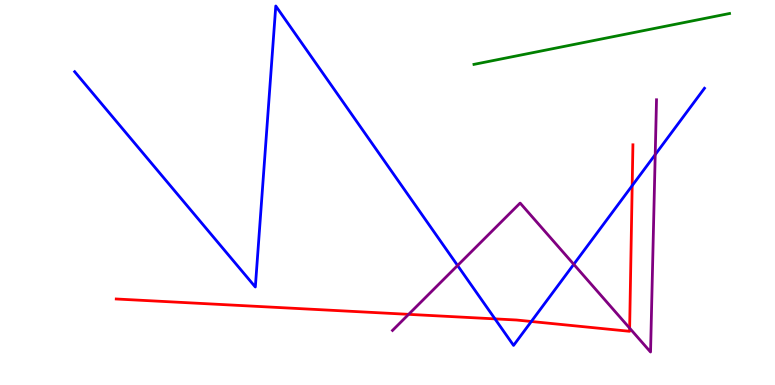[{'lines': ['blue', 'red'], 'intersections': [{'x': 6.39, 'y': 1.72}, {'x': 6.86, 'y': 1.65}, {'x': 8.16, 'y': 5.18}]}, {'lines': ['green', 'red'], 'intersections': []}, {'lines': ['purple', 'red'], 'intersections': [{'x': 5.27, 'y': 1.84}, {'x': 8.12, 'y': 1.48}]}, {'lines': ['blue', 'green'], 'intersections': []}, {'lines': ['blue', 'purple'], 'intersections': [{'x': 5.9, 'y': 3.1}, {'x': 7.4, 'y': 3.13}, {'x': 8.45, 'y': 5.98}]}, {'lines': ['green', 'purple'], 'intersections': []}]